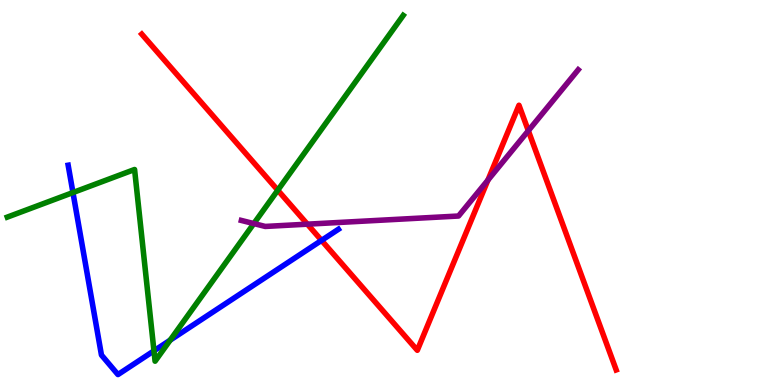[{'lines': ['blue', 'red'], 'intersections': [{'x': 4.15, 'y': 3.76}]}, {'lines': ['green', 'red'], 'intersections': [{'x': 3.58, 'y': 5.06}]}, {'lines': ['purple', 'red'], 'intersections': [{'x': 3.97, 'y': 4.18}, {'x': 6.3, 'y': 5.32}, {'x': 6.82, 'y': 6.6}]}, {'lines': ['blue', 'green'], 'intersections': [{'x': 0.941, 'y': 5.0}, {'x': 1.99, 'y': 0.887}, {'x': 2.2, 'y': 1.16}]}, {'lines': ['blue', 'purple'], 'intersections': []}, {'lines': ['green', 'purple'], 'intersections': [{'x': 3.28, 'y': 4.19}]}]